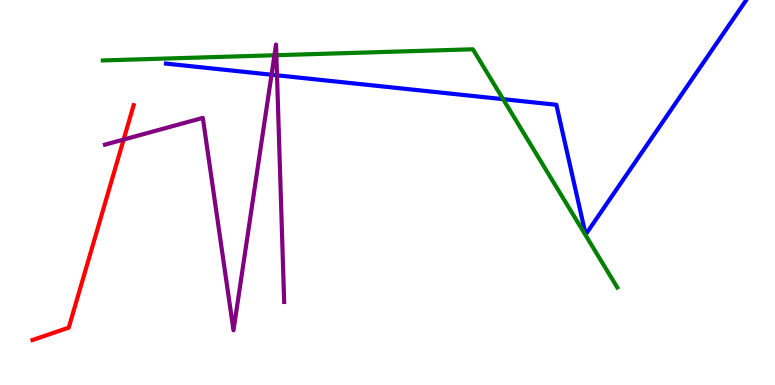[{'lines': ['blue', 'red'], 'intersections': []}, {'lines': ['green', 'red'], 'intersections': []}, {'lines': ['purple', 'red'], 'intersections': [{'x': 1.6, 'y': 6.38}]}, {'lines': ['blue', 'green'], 'intersections': [{'x': 6.49, 'y': 7.42}]}, {'lines': ['blue', 'purple'], 'intersections': [{'x': 3.5, 'y': 8.06}, {'x': 3.57, 'y': 8.04}]}, {'lines': ['green', 'purple'], 'intersections': [{'x': 3.54, 'y': 8.56}, {'x': 3.57, 'y': 8.57}]}]